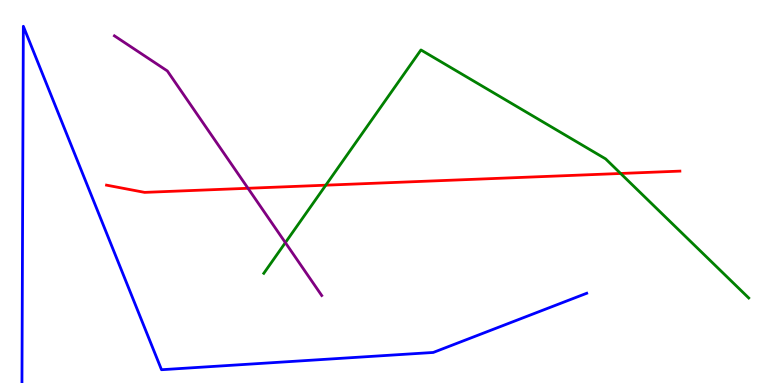[{'lines': ['blue', 'red'], 'intersections': []}, {'lines': ['green', 'red'], 'intersections': [{'x': 4.2, 'y': 5.19}, {'x': 8.01, 'y': 5.49}]}, {'lines': ['purple', 'red'], 'intersections': [{'x': 3.2, 'y': 5.11}]}, {'lines': ['blue', 'green'], 'intersections': []}, {'lines': ['blue', 'purple'], 'intersections': []}, {'lines': ['green', 'purple'], 'intersections': [{'x': 3.68, 'y': 3.7}]}]